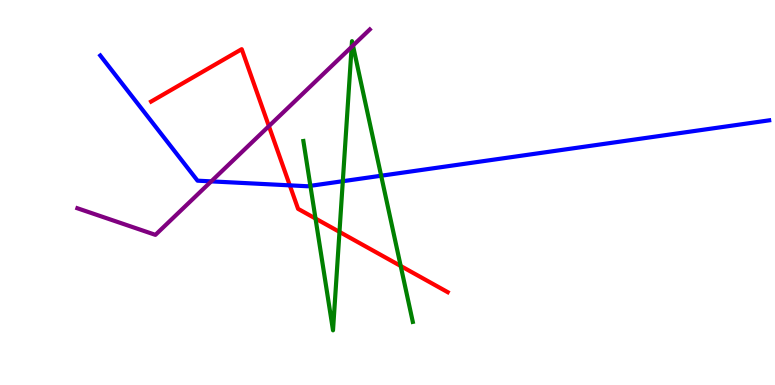[{'lines': ['blue', 'red'], 'intersections': [{'x': 3.74, 'y': 5.19}]}, {'lines': ['green', 'red'], 'intersections': [{'x': 4.07, 'y': 4.32}, {'x': 4.38, 'y': 3.98}, {'x': 5.17, 'y': 3.09}]}, {'lines': ['purple', 'red'], 'intersections': [{'x': 3.47, 'y': 6.72}]}, {'lines': ['blue', 'green'], 'intersections': [{'x': 4.01, 'y': 5.17}, {'x': 4.42, 'y': 5.29}, {'x': 4.92, 'y': 5.44}]}, {'lines': ['blue', 'purple'], 'intersections': [{'x': 2.73, 'y': 5.29}]}, {'lines': ['green', 'purple'], 'intersections': [{'x': 4.54, 'y': 8.78}, {'x': 4.55, 'y': 8.82}]}]